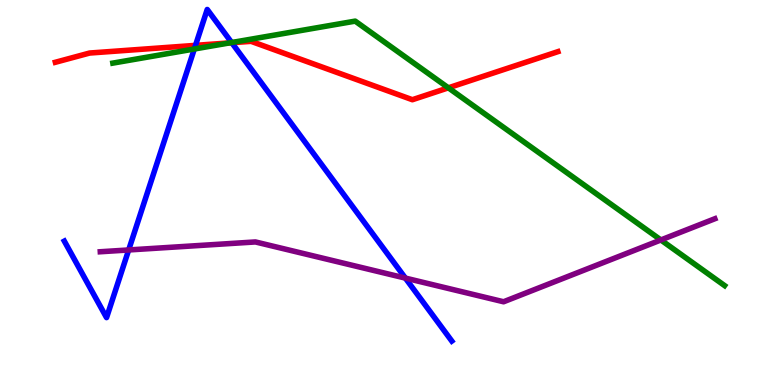[{'lines': ['blue', 'red'], 'intersections': [{'x': 2.52, 'y': 8.82}, {'x': 2.99, 'y': 8.89}]}, {'lines': ['green', 'red'], 'intersections': [{'x': 2.96, 'y': 8.89}, {'x': 5.79, 'y': 7.72}]}, {'lines': ['purple', 'red'], 'intersections': []}, {'lines': ['blue', 'green'], 'intersections': [{'x': 2.51, 'y': 8.73}, {'x': 2.99, 'y': 8.9}]}, {'lines': ['blue', 'purple'], 'intersections': [{'x': 1.66, 'y': 3.51}, {'x': 5.23, 'y': 2.78}]}, {'lines': ['green', 'purple'], 'intersections': [{'x': 8.53, 'y': 3.77}]}]